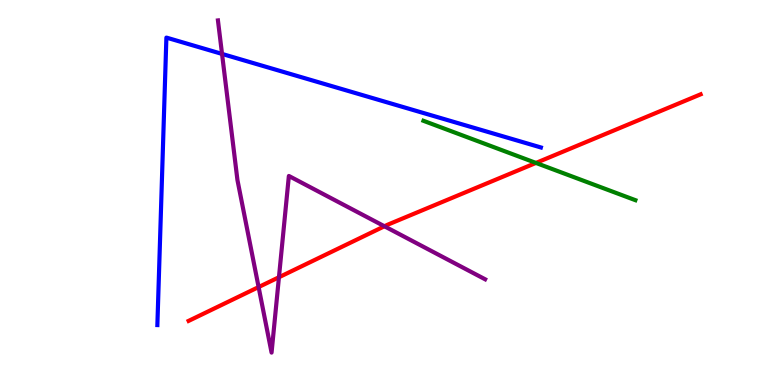[{'lines': ['blue', 'red'], 'intersections': []}, {'lines': ['green', 'red'], 'intersections': [{'x': 6.92, 'y': 5.77}]}, {'lines': ['purple', 'red'], 'intersections': [{'x': 3.34, 'y': 2.54}, {'x': 3.6, 'y': 2.8}, {'x': 4.96, 'y': 4.12}]}, {'lines': ['blue', 'green'], 'intersections': []}, {'lines': ['blue', 'purple'], 'intersections': [{'x': 2.86, 'y': 8.6}]}, {'lines': ['green', 'purple'], 'intersections': []}]